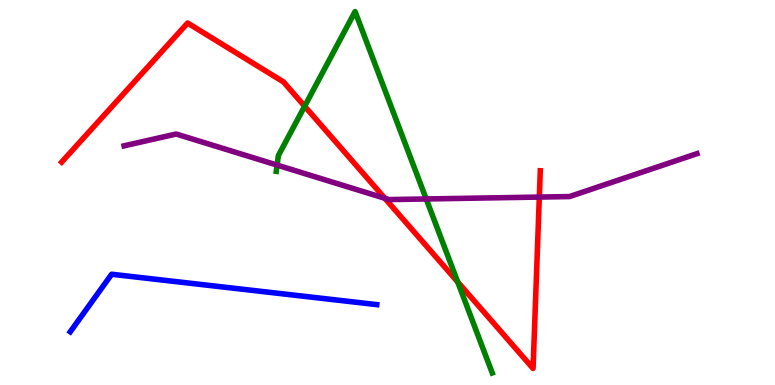[{'lines': ['blue', 'red'], 'intersections': []}, {'lines': ['green', 'red'], 'intersections': [{'x': 3.93, 'y': 7.24}, {'x': 5.91, 'y': 2.68}]}, {'lines': ['purple', 'red'], 'intersections': [{'x': 4.97, 'y': 4.85}, {'x': 6.96, 'y': 4.88}]}, {'lines': ['blue', 'green'], 'intersections': []}, {'lines': ['blue', 'purple'], 'intersections': []}, {'lines': ['green', 'purple'], 'intersections': [{'x': 3.58, 'y': 5.71}, {'x': 5.5, 'y': 4.83}]}]